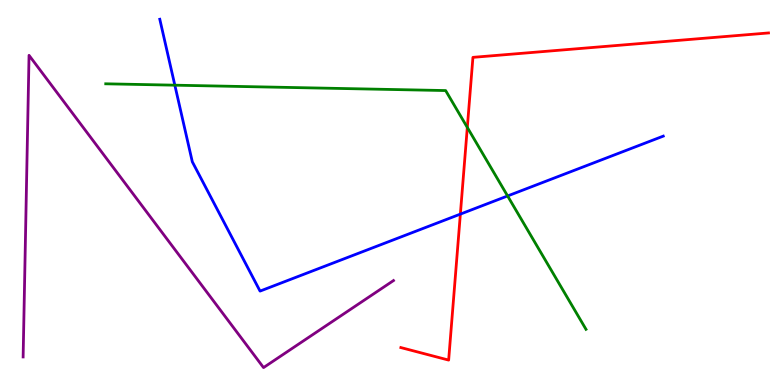[{'lines': ['blue', 'red'], 'intersections': [{'x': 5.94, 'y': 4.44}]}, {'lines': ['green', 'red'], 'intersections': [{'x': 6.03, 'y': 6.69}]}, {'lines': ['purple', 'red'], 'intersections': []}, {'lines': ['blue', 'green'], 'intersections': [{'x': 2.26, 'y': 7.79}, {'x': 6.55, 'y': 4.91}]}, {'lines': ['blue', 'purple'], 'intersections': []}, {'lines': ['green', 'purple'], 'intersections': []}]